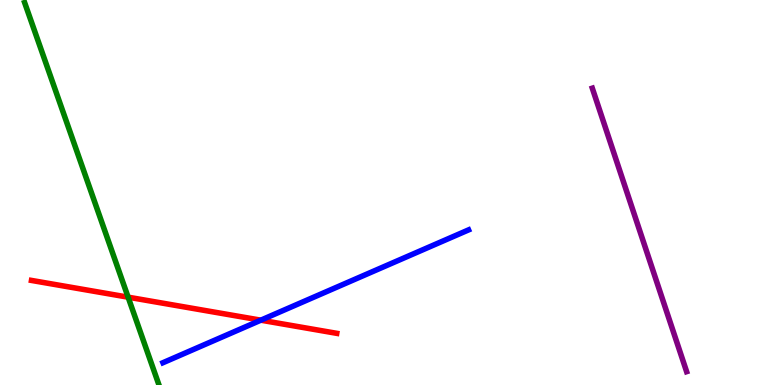[{'lines': ['blue', 'red'], 'intersections': [{'x': 3.37, 'y': 1.68}]}, {'lines': ['green', 'red'], 'intersections': [{'x': 1.65, 'y': 2.28}]}, {'lines': ['purple', 'red'], 'intersections': []}, {'lines': ['blue', 'green'], 'intersections': []}, {'lines': ['blue', 'purple'], 'intersections': []}, {'lines': ['green', 'purple'], 'intersections': []}]